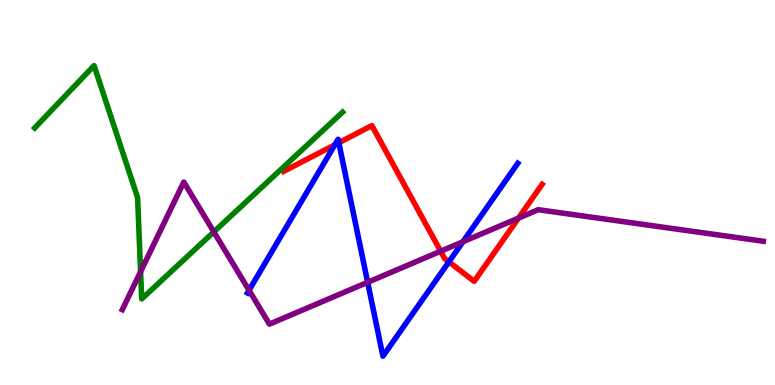[{'lines': ['blue', 'red'], 'intersections': [{'x': 4.32, 'y': 6.24}, {'x': 4.37, 'y': 6.29}, {'x': 5.79, 'y': 3.2}]}, {'lines': ['green', 'red'], 'intersections': []}, {'lines': ['purple', 'red'], 'intersections': [{'x': 5.69, 'y': 3.47}, {'x': 6.69, 'y': 4.34}]}, {'lines': ['blue', 'green'], 'intersections': []}, {'lines': ['blue', 'purple'], 'intersections': [{'x': 3.21, 'y': 2.46}, {'x': 4.74, 'y': 2.67}, {'x': 5.97, 'y': 3.72}]}, {'lines': ['green', 'purple'], 'intersections': [{'x': 1.81, 'y': 2.94}, {'x': 2.76, 'y': 3.98}]}]